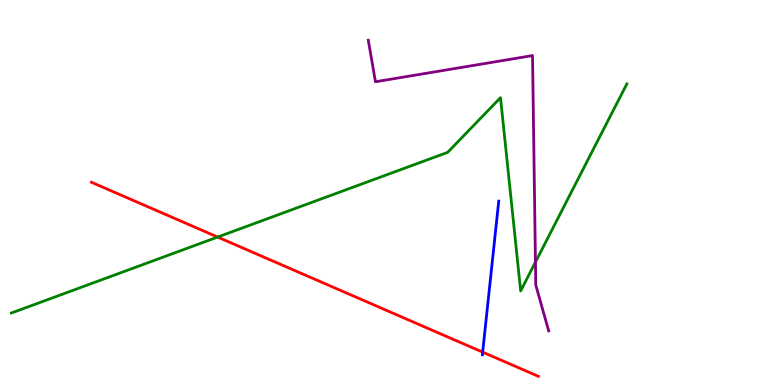[{'lines': ['blue', 'red'], 'intersections': [{'x': 6.23, 'y': 0.854}]}, {'lines': ['green', 'red'], 'intersections': [{'x': 2.81, 'y': 3.84}]}, {'lines': ['purple', 'red'], 'intersections': []}, {'lines': ['blue', 'green'], 'intersections': []}, {'lines': ['blue', 'purple'], 'intersections': []}, {'lines': ['green', 'purple'], 'intersections': [{'x': 6.91, 'y': 3.19}]}]